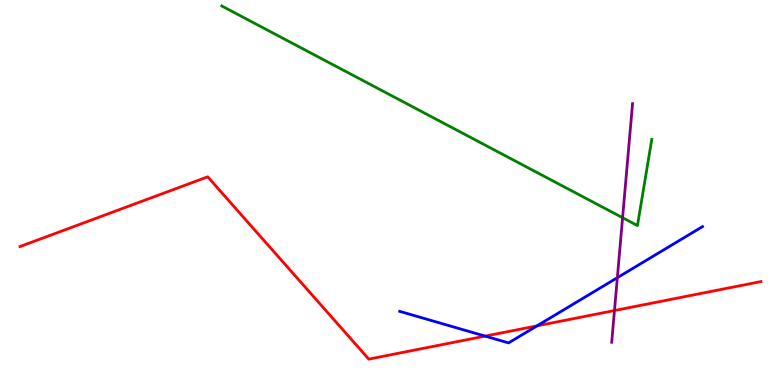[{'lines': ['blue', 'red'], 'intersections': [{'x': 6.26, 'y': 1.27}, {'x': 6.93, 'y': 1.54}]}, {'lines': ['green', 'red'], 'intersections': []}, {'lines': ['purple', 'red'], 'intersections': [{'x': 7.93, 'y': 1.93}]}, {'lines': ['blue', 'green'], 'intersections': []}, {'lines': ['blue', 'purple'], 'intersections': [{'x': 7.97, 'y': 2.79}]}, {'lines': ['green', 'purple'], 'intersections': [{'x': 8.03, 'y': 4.35}]}]